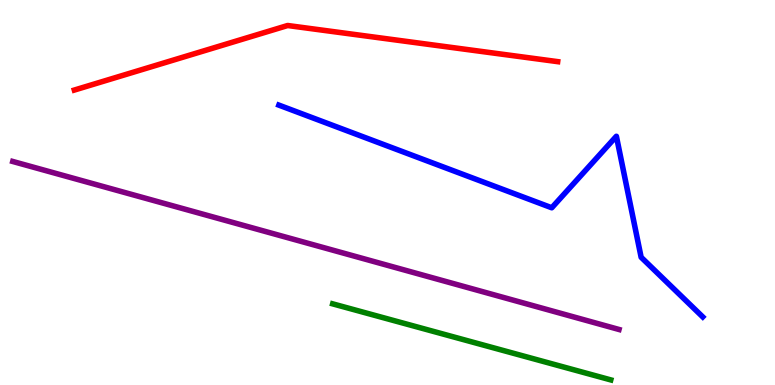[{'lines': ['blue', 'red'], 'intersections': []}, {'lines': ['green', 'red'], 'intersections': []}, {'lines': ['purple', 'red'], 'intersections': []}, {'lines': ['blue', 'green'], 'intersections': []}, {'lines': ['blue', 'purple'], 'intersections': []}, {'lines': ['green', 'purple'], 'intersections': []}]